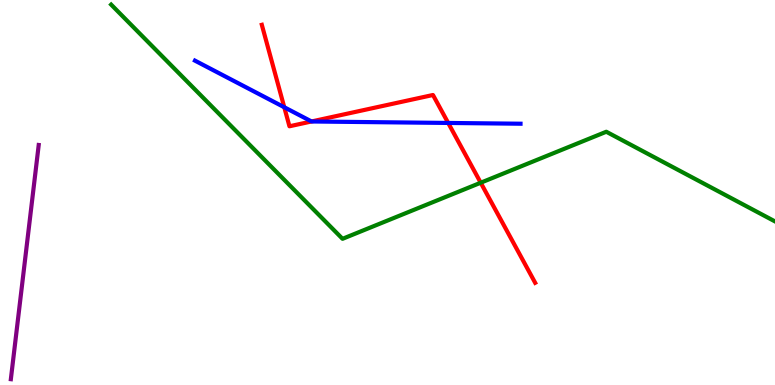[{'lines': ['blue', 'red'], 'intersections': [{'x': 3.67, 'y': 7.21}, {'x': 4.02, 'y': 6.84}, {'x': 5.78, 'y': 6.81}]}, {'lines': ['green', 'red'], 'intersections': [{'x': 6.2, 'y': 5.25}]}, {'lines': ['purple', 'red'], 'intersections': []}, {'lines': ['blue', 'green'], 'intersections': []}, {'lines': ['blue', 'purple'], 'intersections': []}, {'lines': ['green', 'purple'], 'intersections': []}]